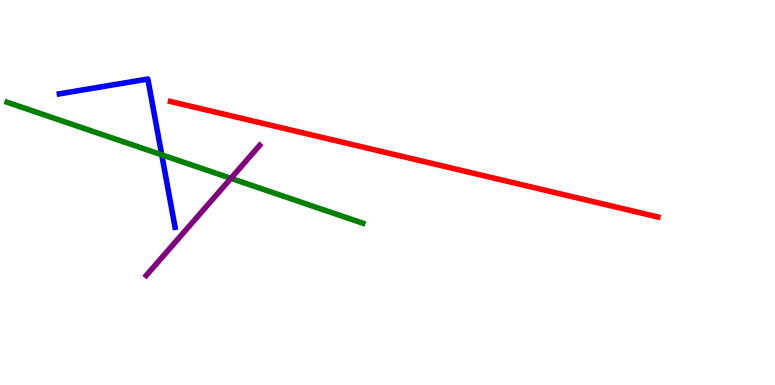[{'lines': ['blue', 'red'], 'intersections': []}, {'lines': ['green', 'red'], 'intersections': []}, {'lines': ['purple', 'red'], 'intersections': []}, {'lines': ['blue', 'green'], 'intersections': [{'x': 2.09, 'y': 5.98}]}, {'lines': ['blue', 'purple'], 'intersections': []}, {'lines': ['green', 'purple'], 'intersections': [{'x': 2.98, 'y': 5.37}]}]